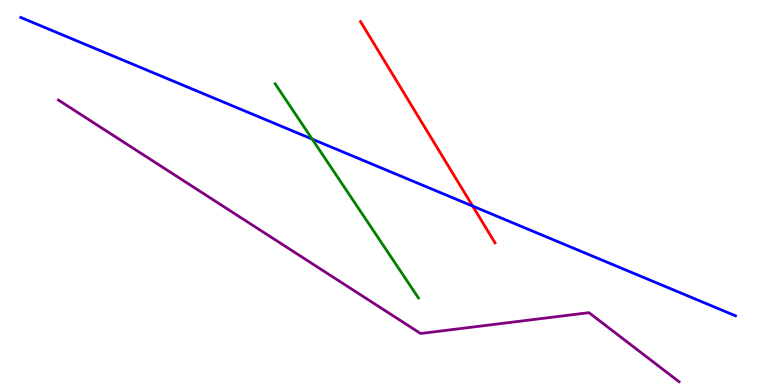[{'lines': ['blue', 'red'], 'intersections': [{'x': 6.1, 'y': 4.65}]}, {'lines': ['green', 'red'], 'intersections': []}, {'lines': ['purple', 'red'], 'intersections': []}, {'lines': ['blue', 'green'], 'intersections': [{'x': 4.03, 'y': 6.39}]}, {'lines': ['blue', 'purple'], 'intersections': []}, {'lines': ['green', 'purple'], 'intersections': []}]